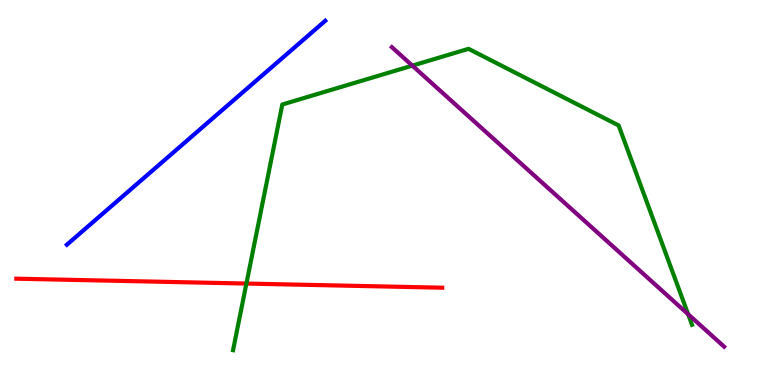[{'lines': ['blue', 'red'], 'intersections': []}, {'lines': ['green', 'red'], 'intersections': [{'x': 3.18, 'y': 2.63}]}, {'lines': ['purple', 'red'], 'intersections': []}, {'lines': ['blue', 'green'], 'intersections': []}, {'lines': ['blue', 'purple'], 'intersections': []}, {'lines': ['green', 'purple'], 'intersections': [{'x': 5.32, 'y': 8.3}, {'x': 8.88, 'y': 1.84}]}]